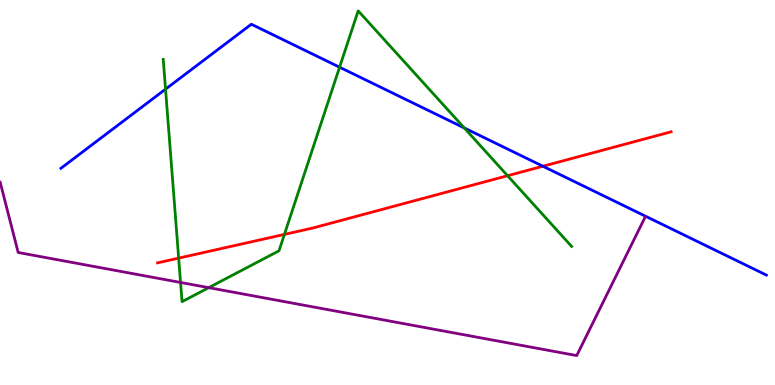[{'lines': ['blue', 'red'], 'intersections': [{'x': 7.01, 'y': 5.68}]}, {'lines': ['green', 'red'], 'intersections': [{'x': 2.31, 'y': 3.3}, {'x': 3.67, 'y': 3.91}, {'x': 6.55, 'y': 5.44}]}, {'lines': ['purple', 'red'], 'intersections': []}, {'lines': ['blue', 'green'], 'intersections': [{'x': 2.14, 'y': 7.68}, {'x': 4.38, 'y': 8.25}, {'x': 5.99, 'y': 6.68}]}, {'lines': ['blue', 'purple'], 'intersections': []}, {'lines': ['green', 'purple'], 'intersections': [{'x': 2.33, 'y': 2.66}, {'x': 2.69, 'y': 2.53}]}]